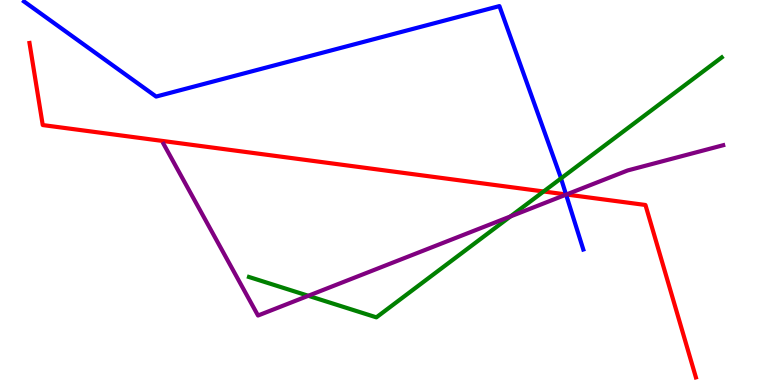[{'lines': ['blue', 'red'], 'intersections': [{'x': 7.3, 'y': 4.95}]}, {'lines': ['green', 'red'], 'intersections': [{'x': 7.01, 'y': 5.03}]}, {'lines': ['purple', 'red'], 'intersections': [{'x': 7.31, 'y': 4.95}]}, {'lines': ['blue', 'green'], 'intersections': [{'x': 7.24, 'y': 5.37}]}, {'lines': ['blue', 'purple'], 'intersections': [{'x': 7.3, 'y': 4.94}]}, {'lines': ['green', 'purple'], 'intersections': [{'x': 3.98, 'y': 2.32}, {'x': 6.59, 'y': 4.38}]}]